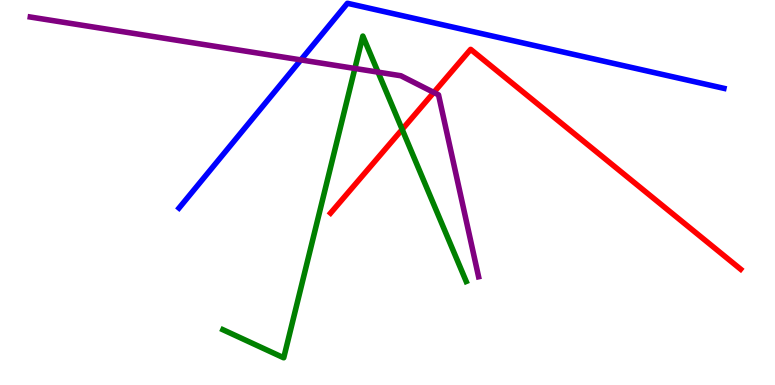[{'lines': ['blue', 'red'], 'intersections': []}, {'lines': ['green', 'red'], 'intersections': [{'x': 5.19, 'y': 6.64}]}, {'lines': ['purple', 'red'], 'intersections': [{'x': 5.6, 'y': 7.6}]}, {'lines': ['blue', 'green'], 'intersections': []}, {'lines': ['blue', 'purple'], 'intersections': [{'x': 3.88, 'y': 8.44}]}, {'lines': ['green', 'purple'], 'intersections': [{'x': 4.58, 'y': 8.22}, {'x': 4.88, 'y': 8.13}]}]